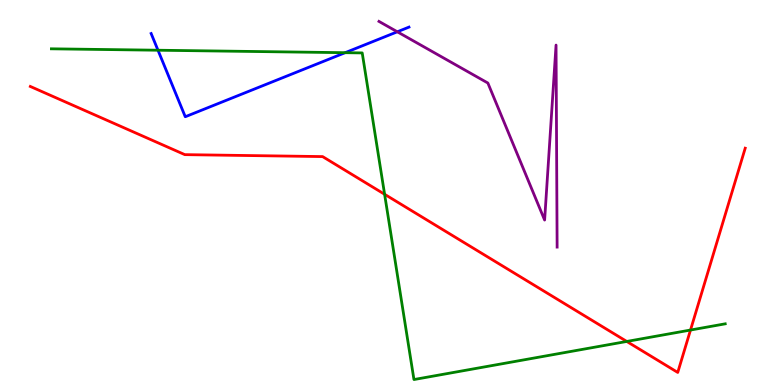[{'lines': ['blue', 'red'], 'intersections': []}, {'lines': ['green', 'red'], 'intersections': [{'x': 4.96, 'y': 4.95}, {'x': 8.09, 'y': 1.13}, {'x': 8.91, 'y': 1.43}]}, {'lines': ['purple', 'red'], 'intersections': []}, {'lines': ['blue', 'green'], 'intersections': [{'x': 2.04, 'y': 8.7}, {'x': 4.45, 'y': 8.63}]}, {'lines': ['blue', 'purple'], 'intersections': [{'x': 5.13, 'y': 9.17}]}, {'lines': ['green', 'purple'], 'intersections': []}]